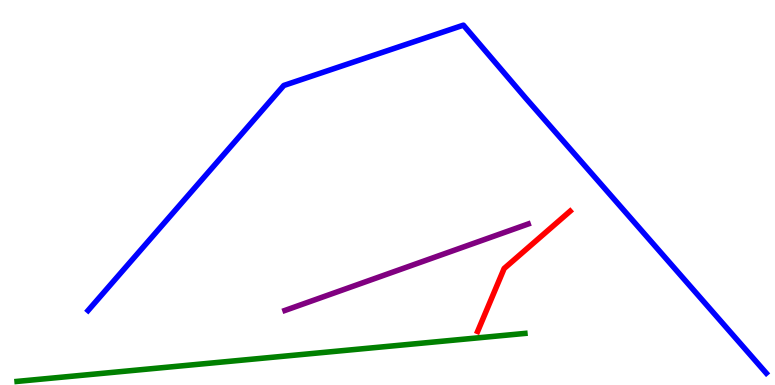[{'lines': ['blue', 'red'], 'intersections': []}, {'lines': ['green', 'red'], 'intersections': []}, {'lines': ['purple', 'red'], 'intersections': []}, {'lines': ['blue', 'green'], 'intersections': []}, {'lines': ['blue', 'purple'], 'intersections': []}, {'lines': ['green', 'purple'], 'intersections': []}]